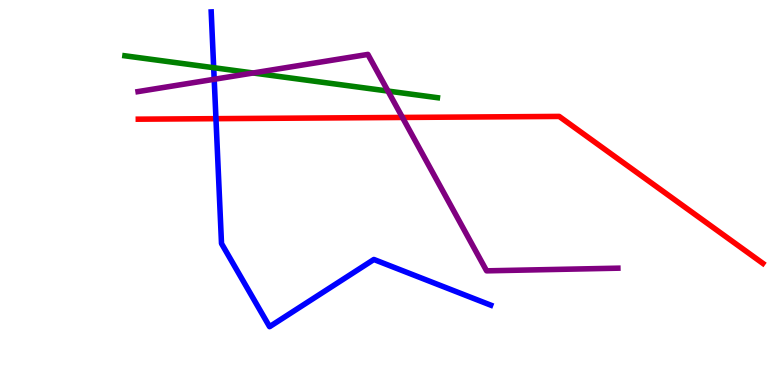[{'lines': ['blue', 'red'], 'intersections': [{'x': 2.79, 'y': 6.92}]}, {'lines': ['green', 'red'], 'intersections': []}, {'lines': ['purple', 'red'], 'intersections': [{'x': 5.19, 'y': 6.95}]}, {'lines': ['blue', 'green'], 'intersections': [{'x': 2.76, 'y': 8.24}]}, {'lines': ['blue', 'purple'], 'intersections': [{'x': 2.76, 'y': 7.94}]}, {'lines': ['green', 'purple'], 'intersections': [{'x': 3.27, 'y': 8.1}, {'x': 5.01, 'y': 7.63}]}]